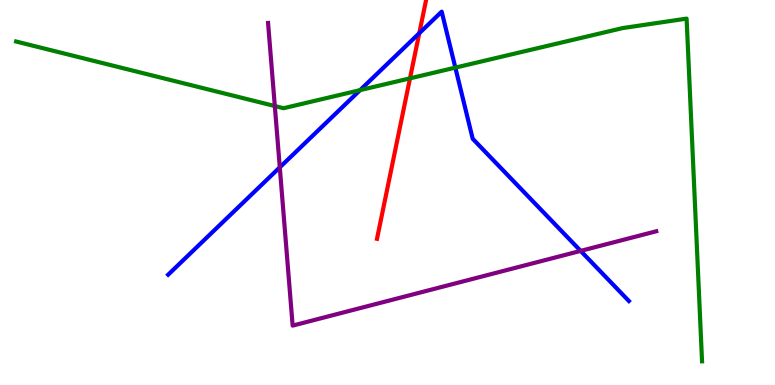[{'lines': ['blue', 'red'], 'intersections': [{'x': 5.41, 'y': 9.14}]}, {'lines': ['green', 'red'], 'intersections': [{'x': 5.29, 'y': 7.97}]}, {'lines': ['purple', 'red'], 'intersections': []}, {'lines': ['blue', 'green'], 'intersections': [{'x': 4.65, 'y': 7.66}, {'x': 5.88, 'y': 8.24}]}, {'lines': ['blue', 'purple'], 'intersections': [{'x': 3.61, 'y': 5.65}, {'x': 7.49, 'y': 3.48}]}, {'lines': ['green', 'purple'], 'intersections': [{'x': 3.55, 'y': 7.25}]}]